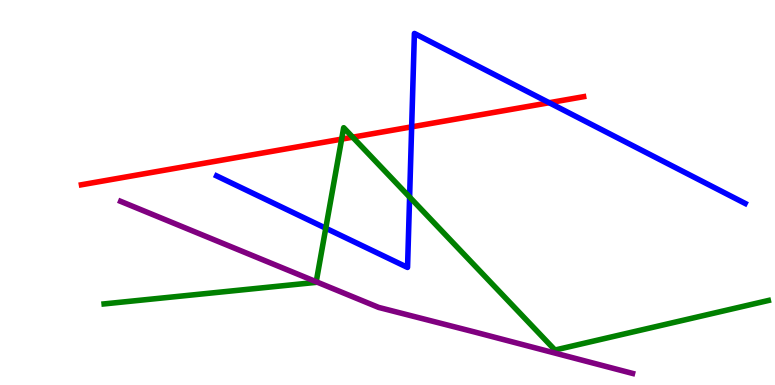[{'lines': ['blue', 'red'], 'intersections': [{'x': 5.31, 'y': 6.71}, {'x': 7.09, 'y': 7.33}]}, {'lines': ['green', 'red'], 'intersections': [{'x': 4.41, 'y': 6.39}, {'x': 4.55, 'y': 6.44}]}, {'lines': ['purple', 'red'], 'intersections': []}, {'lines': ['blue', 'green'], 'intersections': [{'x': 4.2, 'y': 4.07}, {'x': 5.29, 'y': 4.88}]}, {'lines': ['blue', 'purple'], 'intersections': []}, {'lines': ['green', 'purple'], 'intersections': [{'x': 4.08, 'y': 2.68}]}]